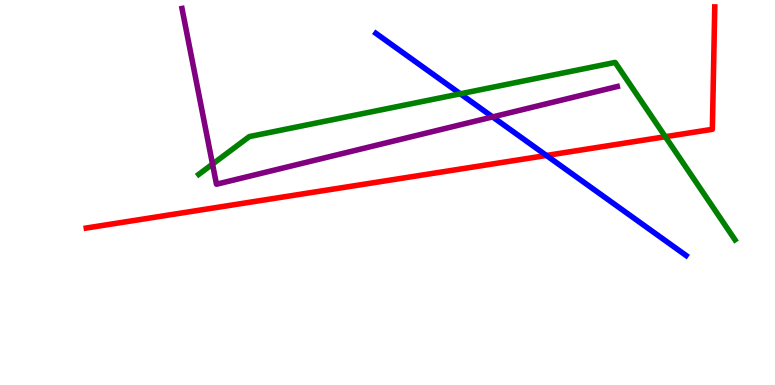[{'lines': ['blue', 'red'], 'intersections': [{'x': 7.05, 'y': 5.96}]}, {'lines': ['green', 'red'], 'intersections': [{'x': 8.58, 'y': 6.45}]}, {'lines': ['purple', 'red'], 'intersections': []}, {'lines': ['blue', 'green'], 'intersections': [{'x': 5.94, 'y': 7.56}]}, {'lines': ['blue', 'purple'], 'intersections': [{'x': 6.36, 'y': 6.96}]}, {'lines': ['green', 'purple'], 'intersections': [{'x': 2.74, 'y': 5.74}]}]